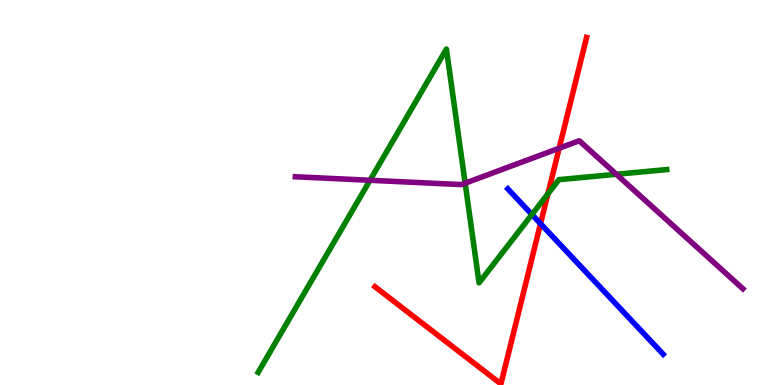[{'lines': ['blue', 'red'], 'intersections': [{'x': 6.97, 'y': 4.19}]}, {'lines': ['green', 'red'], 'intersections': [{'x': 7.07, 'y': 4.96}]}, {'lines': ['purple', 'red'], 'intersections': [{'x': 7.22, 'y': 6.15}]}, {'lines': ['blue', 'green'], 'intersections': [{'x': 6.86, 'y': 4.43}]}, {'lines': ['blue', 'purple'], 'intersections': []}, {'lines': ['green', 'purple'], 'intersections': [{'x': 4.77, 'y': 5.32}, {'x': 6.0, 'y': 5.24}, {'x': 7.95, 'y': 5.47}]}]